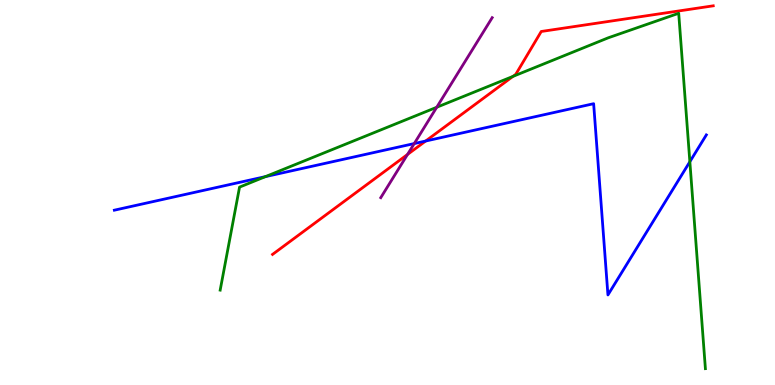[{'lines': ['blue', 'red'], 'intersections': [{'x': 5.49, 'y': 6.34}]}, {'lines': ['green', 'red'], 'intersections': [{'x': 6.62, 'y': 8.02}]}, {'lines': ['purple', 'red'], 'intersections': [{'x': 5.26, 'y': 5.99}]}, {'lines': ['blue', 'green'], 'intersections': [{'x': 3.43, 'y': 5.41}, {'x': 8.9, 'y': 5.8}]}, {'lines': ['blue', 'purple'], 'intersections': [{'x': 5.35, 'y': 6.27}]}, {'lines': ['green', 'purple'], 'intersections': [{'x': 5.64, 'y': 7.21}]}]